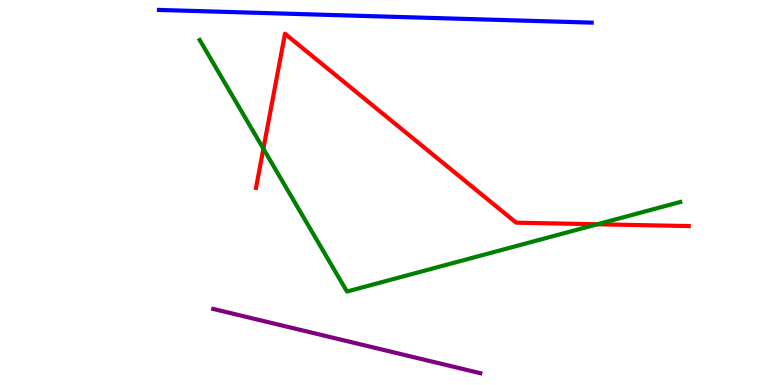[{'lines': ['blue', 'red'], 'intersections': []}, {'lines': ['green', 'red'], 'intersections': [{'x': 3.4, 'y': 6.14}, {'x': 7.71, 'y': 4.17}]}, {'lines': ['purple', 'red'], 'intersections': []}, {'lines': ['blue', 'green'], 'intersections': []}, {'lines': ['blue', 'purple'], 'intersections': []}, {'lines': ['green', 'purple'], 'intersections': []}]